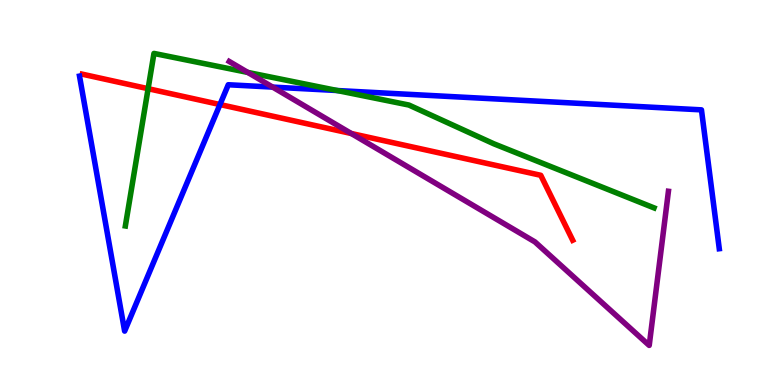[{'lines': ['blue', 'red'], 'intersections': [{'x': 2.84, 'y': 7.28}]}, {'lines': ['green', 'red'], 'intersections': [{'x': 1.91, 'y': 7.7}]}, {'lines': ['purple', 'red'], 'intersections': [{'x': 4.53, 'y': 6.53}]}, {'lines': ['blue', 'green'], 'intersections': [{'x': 4.35, 'y': 7.65}]}, {'lines': ['blue', 'purple'], 'intersections': [{'x': 3.52, 'y': 7.74}]}, {'lines': ['green', 'purple'], 'intersections': [{'x': 3.2, 'y': 8.12}]}]